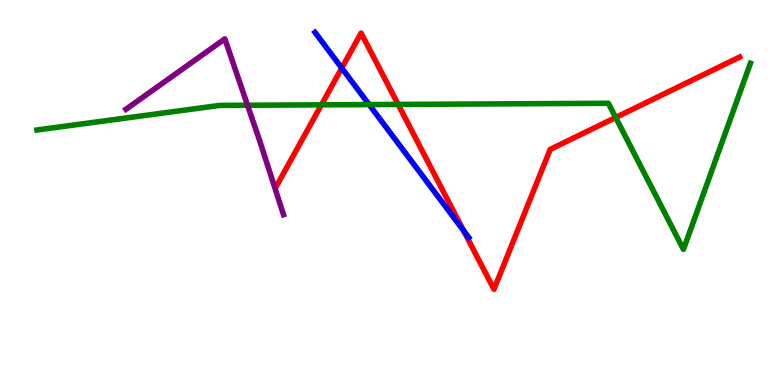[{'lines': ['blue', 'red'], 'intersections': [{'x': 4.41, 'y': 8.23}, {'x': 5.98, 'y': 4.01}]}, {'lines': ['green', 'red'], 'intersections': [{'x': 4.15, 'y': 7.28}, {'x': 5.14, 'y': 7.29}, {'x': 7.94, 'y': 6.95}]}, {'lines': ['purple', 'red'], 'intersections': []}, {'lines': ['blue', 'green'], 'intersections': [{'x': 4.76, 'y': 7.28}]}, {'lines': ['blue', 'purple'], 'intersections': []}, {'lines': ['green', 'purple'], 'intersections': [{'x': 3.19, 'y': 7.27}]}]